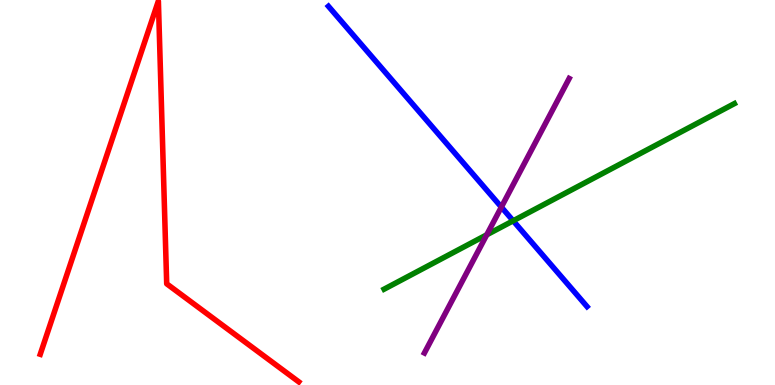[{'lines': ['blue', 'red'], 'intersections': []}, {'lines': ['green', 'red'], 'intersections': []}, {'lines': ['purple', 'red'], 'intersections': []}, {'lines': ['blue', 'green'], 'intersections': [{'x': 6.62, 'y': 4.26}]}, {'lines': ['blue', 'purple'], 'intersections': [{'x': 6.47, 'y': 4.62}]}, {'lines': ['green', 'purple'], 'intersections': [{'x': 6.28, 'y': 3.9}]}]